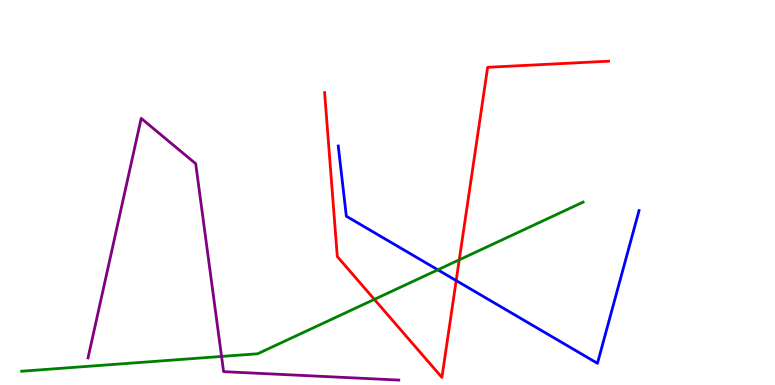[{'lines': ['blue', 'red'], 'intersections': [{'x': 5.89, 'y': 2.71}]}, {'lines': ['green', 'red'], 'intersections': [{'x': 4.83, 'y': 2.22}, {'x': 5.93, 'y': 3.25}]}, {'lines': ['purple', 'red'], 'intersections': []}, {'lines': ['blue', 'green'], 'intersections': [{'x': 5.65, 'y': 2.99}]}, {'lines': ['blue', 'purple'], 'intersections': []}, {'lines': ['green', 'purple'], 'intersections': [{'x': 2.86, 'y': 0.742}]}]